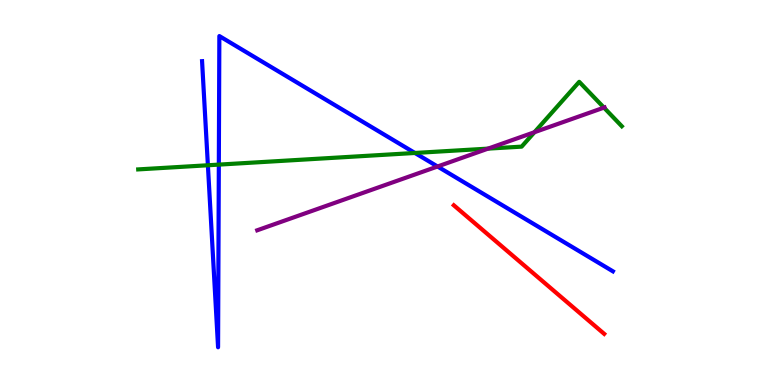[{'lines': ['blue', 'red'], 'intersections': []}, {'lines': ['green', 'red'], 'intersections': []}, {'lines': ['purple', 'red'], 'intersections': []}, {'lines': ['blue', 'green'], 'intersections': [{'x': 2.68, 'y': 5.71}, {'x': 2.82, 'y': 5.72}, {'x': 5.35, 'y': 6.03}]}, {'lines': ['blue', 'purple'], 'intersections': [{'x': 5.65, 'y': 5.68}]}, {'lines': ['green', 'purple'], 'intersections': [{'x': 6.3, 'y': 6.14}, {'x': 6.9, 'y': 6.57}, {'x': 7.79, 'y': 7.2}]}]